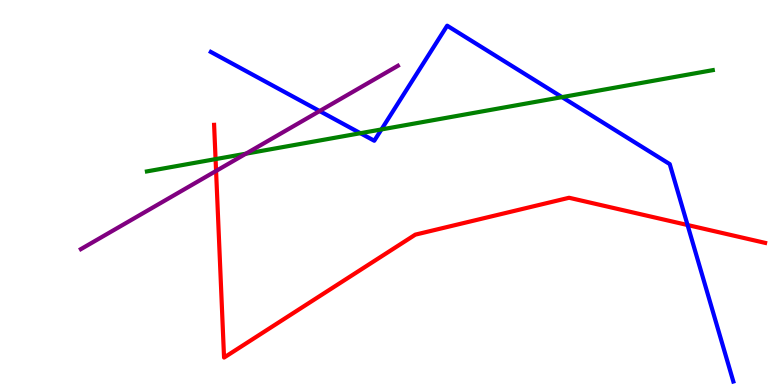[{'lines': ['blue', 'red'], 'intersections': [{'x': 8.87, 'y': 4.16}]}, {'lines': ['green', 'red'], 'intersections': [{'x': 2.78, 'y': 5.87}]}, {'lines': ['purple', 'red'], 'intersections': [{'x': 2.79, 'y': 5.56}]}, {'lines': ['blue', 'green'], 'intersections': [{'x': 4.65, 'y': 6.54}, {'x': 4.92, 'y': 6.64}, {'x': 7.25, 'y': 7.48}]}, {'lines': ['blue', 'purple'], 'intersections': [{'x': 4.12, 'y': 7.12}]}, {'lines': ['green', 'purple'], 'intersections': [{'x': 3.17, 'y': 6.01}]}]